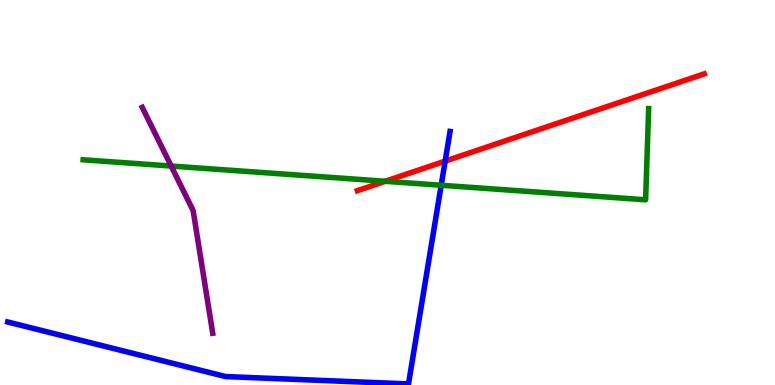[{'lines': ['blue', 'red'], 'intersections': [{'x': 5.74, 'y': 5.82}]}, {'lines': ['green', 'red'], 'intersections': [{'x': 4.97, 'y': 5.29}]}, {'lines': ['purple', 'red'], 'intersections': []}, {'lines': ['blue', 'green'], 'intersections': [{'x': 5.69, 'y': 5.19}]}, {'lines': ['blue', 'purple'], 'intersections': []}, {'lines': ['green', 'purple'], 'intersections': [{'x': 2.21, 'y': 5.69}]}]